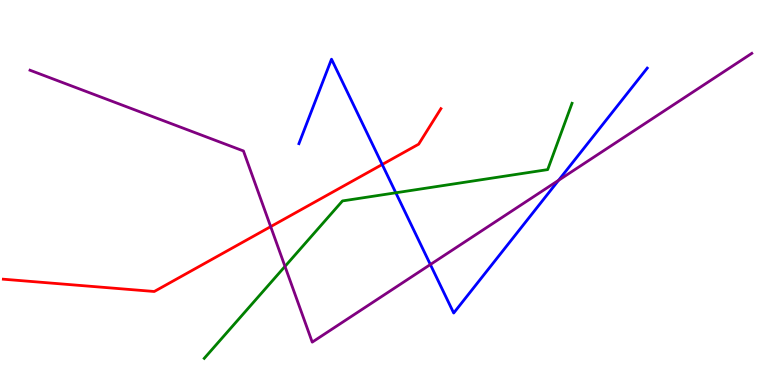[{'lines': ['blue', 'red'], 'intersections': [{'x': 4.93, 'y': 5.73}]}, {'lines': ['green', 'red'], 'intersections': []}, {'lines': ['purple', 'red'], 'intersections': [{'x': 3.49, 'y': 4.11}]}, {'lines': ['blue', 'green'], 'intersections': [{'x': 5.11, 'y': 4.99}]}, {'lines': ['blue', 'purple'], 'intersections': [{'x': 5.55, 'y': 3.13}, {'x': 7.21, 'y': 5.32}]}, {'lines': ['green', 'purple'], 'intersections': [{'x': 3.68, 'y': 3.08}]}]